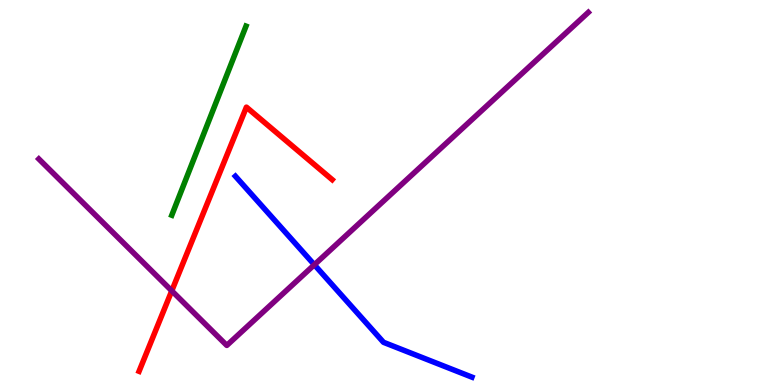[{'lines': ['blue', 'red'], 'intersections': []}, {'lines': ['green', 'red'], 'intersections': []}, {'lines': ['purple', 'red'], 'intersections': [{'x': 2.22, 'y': 2.45}]}, {'lines': ['blue', 'green'], 'intersections': []}, {'lines': ['blue', 'purple'], 'intersections': [{'x': 4.06, 'y': 3.12}]}, {'lines': ['green', 'purple'], 'intersections': []}]